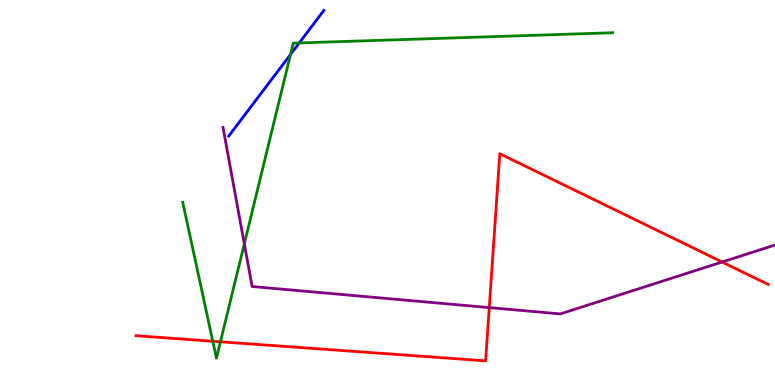[{'lines': ['blue', 'red'], 'intersections': []}, {'lines': ['green', 'red'], 'intersections': [{'x': 2.75, 'y': 1.14}, {'x': 2.84, 'y': 1.12}]}, {'lines': ['purple', 'red'], 'intersections': [{'x': 6.31, 'y': 2.01}, {'x': 9.32, 'y': 3.19}]}, {'lines': ['blue', 'green'], 'intersections': [{'x': 3.75, 'y': 8.59}, {'x': 3.86, 'y': 8.88}]}, {'lines': ['blue', 'purple'], 'intersections': []}, {'lines': ['green', 'purple'], 'intersections': [{'x': 3.15, 'y': 3.67}]}]